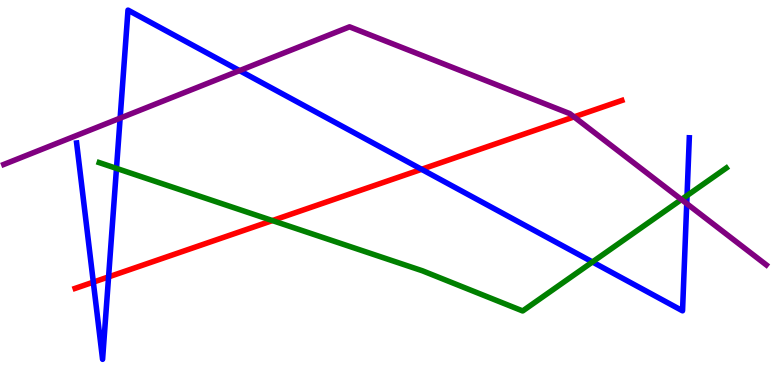[{'lines': ['blue', 'red'], 'intersections': [{'x': 1.2, 'y': 2.67}, {'x': 1.4, 'y': 2.81}, {'x': 5.44, 'y': 5.6}]}, {'lines': ['green', 'red'], 'intersections': [{'x': 3.51, 'y': 4.27}]}, {'lines': ['purple', 'red'], 'intersections': [{'x': 7.41, 'y': 6.96}]}, {'lines': ['blue', 'green'], 'intersections': [{'x': 1.5, 'y': 5.63}, {'x': 7.64, 'y': 3.2}, {'x': 8.87, 'y': 4.92}]}, {'lines': ['blue', 'purple'], 'intersections': [{'x': 1.55, 'y': 6.93}, {'x': 3.09, 'y': 8.17}, {'x': 8.86, 'y': 4.71}]}, {'lines': ['green', 'purple'], 'intersections': [{'x': 8.79, 'y': 4.82}]}]